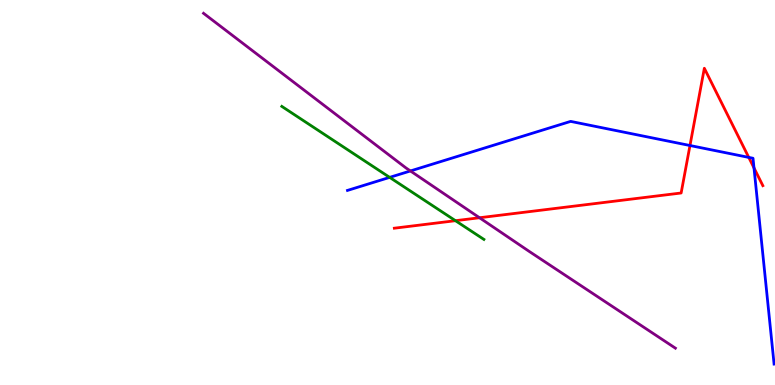[{'lines': ['blue', 'red'], 'intersections': [{'x': 8.9, 'y': 6.22}, {'x': 9.66, 'y': 5.91}, {'x': 9.73, 'y': 5.64}]}, {'lines': ['green', 'red'], 'intersections': [{'x': 5.88, 'y': 4.27}]}, {'lines': ['purple', 'red'], 'intersections': [{'x': 6.19, 'y': 4.34}]}, {'lines': ['blue', 'green'], 'intersections': [{'x': 5.03, 'y': 5.39}]}, {'lines': ['blue', 'purple'], 'intersections': [{'x': 5.3, 'y': 5.56}]}, {'lines': ['green', 'purple'], 'intersections': []}]